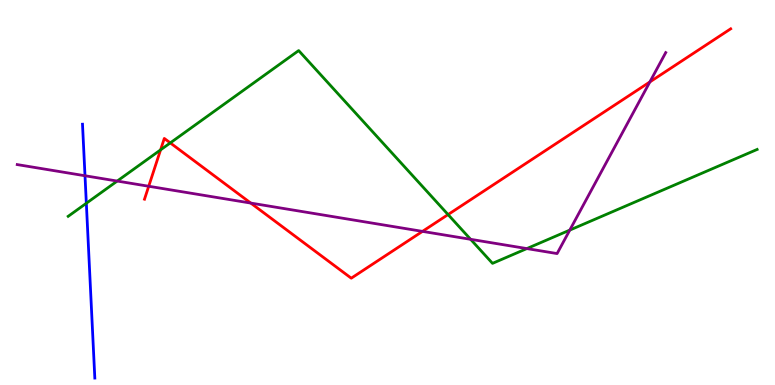[{'lines': ['blue', 'red'], 'intersections': []}, {'lines': ['green', 'red'], 'intersections': [{'x': 2.07, 'y': 6.11}, {'x': 2.2, 'y': 6.29}, {'x': 5.78, 'y': 4.43}]}, {'lines': ['purple', 'red'], 'intersections': [{'x': 1.92, 'y': 5.16}, {'x': 3.24, 'y': 4.73}, {'x': 5.45, 'y': 3.99}, {'x': 8.39, 'y': 7.87}]}, {'lines': ['blue', 'green'], 'intersections': [{'x': 1.11, 'y': 4.72}]}, {'lines': ['blue', 'purple'], 'intersections': [{'x': 1.1, 'y': 5.43}]}, {'lines': ['green', 'purple'], 'intersections': [{'x': 1.51, 'y': 5.3}, {'x': 6.07, 'y': 3.78}, {'x': 6.8, 'y': 3.54}, {'x': 7.35, 'y': 4.02}]}]